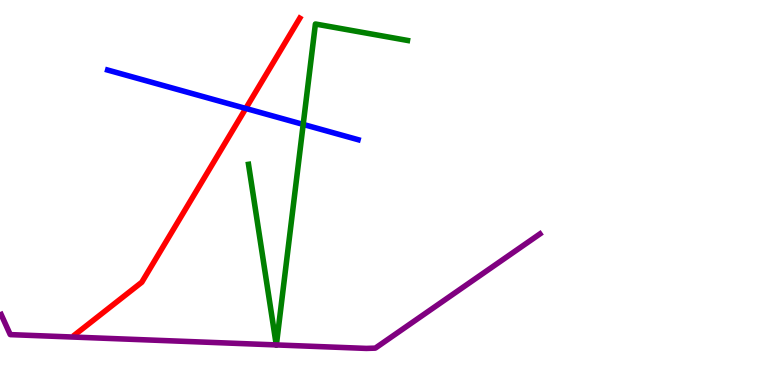[{'lines': ['blue', 'red'], 'intersections': [{'x': 3.17, 'y': 7.18}]}, {'lines': ['green', 'red'], 'intersections': []}, {'lines': ['purple', 'red'], 'intersections': []}, {'lines': ['blue', 'green'], 'intersections': [{'x': 3.91, 'y': 6.77}]}, {'lines': ['blue', 'purple'], 'intersections': []}, {'lines': ['green', 'purple'], 'intersections': [{'x': 3.56, 'y': 1.04}, {'x': 3.57, 'y': 1.04}]}]